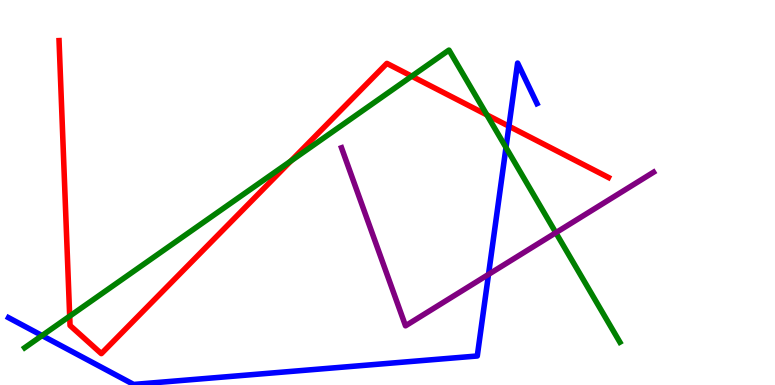[{'lines': ['blue', 'red'], 'intersections': [{'x': 6.57, 'y': 6.72}]}, {'lines': ['green', 'red'], 'intersections': [{'x': 0.899, 'y': 1.79}, {'x': 3.75, 'y': 5.82}, {'x': 5.31, 'y': 8.02}, {'x': 6.28, 'y': 7.02}]}, {'lines': ['purple', 'red'], 'intersections': []}, {'lines': ['blue', 'green'], 'intersections': [{'x': 0.543, 'y': 1.28}, {'x': 6.53, 'y': 6.17}]}, {'lines': ['blue', 'purple'], 'intersections': [{'x': 6.3, 'y': 2.87}]}, {'lines': ['green', 'purple'], 'intersections': [{'x': 7.17, 'y': 3.96}]}]